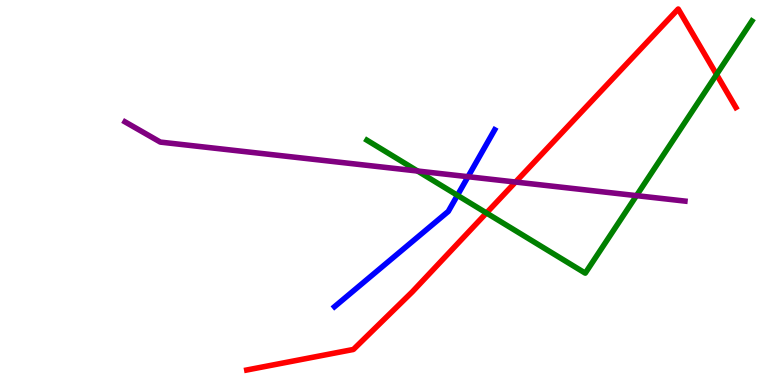[{'lines': ['blue', 'red'], 'intersections': []}, {'lines': ['green', 'red'], 'intersections': [{'x': 6.28, 'y': 4.47}, {'x': 9.25, 'y': 8.07}]}, {'lines': ['purple', 'red'], 'intersections': [{'x': 6.65, 'y': 5.27}]}, {'lines': ['blue', 'green'], 'intersections': [{'x': 5.9, 'y': 4.93}]}, {'lines': ['blue', 'purple'], 'intersections': [{'x': 6.04, 'y': 5.41}]}, {'lines': ['green', 'purple'], 'intersections': [{'x': 5.39, 'y': 5.56}, {'x': 8.21, 'y': 4.92}]}]